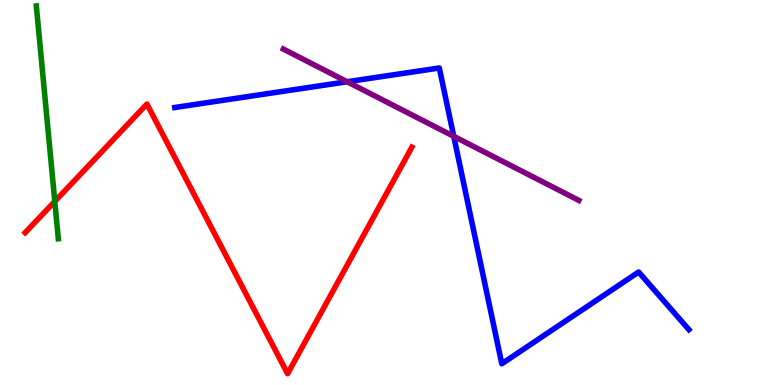[{'lines': ['blue', 'red'], 'intersections': []}, {'lines': ['green', 'red'], 'intersections': [{'x': 0.707, 'y': 4.77}]}, {'lines': ['purple', 'red'], 'intersections': []}, {'lines': ['blue', 'green'], 'intersections': []}, {'lines': ['blue', 'purple'], 'intersections': [{'x': 4.48, 'y': 7.88}, {'x': 5.85, 'y': 6.46}]}, {'lines': ['green', 'purple'], 'intersections': []}]